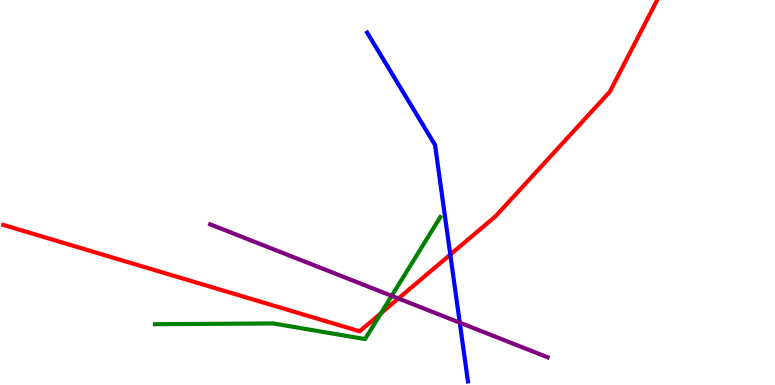[{'lines': ['blue', 'red'], 'intersections': [{'x': 5.81, 'y': 3.39}]}, {'lines': ['green', 'red'], 'intersections': [{'x': 4.92, 'y': 1.86}]}, {'lines': ['purple', 'red'], 'intersections': [{'x': 5.14, 'y': 2.25}]}, {'lines': ['blue', 'green'], 'intersections': []}, {'lines': ['blue', 'purple'], 'intersections': [{'x': 5.93, 'y': 1.62}]}, {'lines': ['green', 'purple'], 'intersections': [{'x': 5.05, 'y': 2.32}]}]